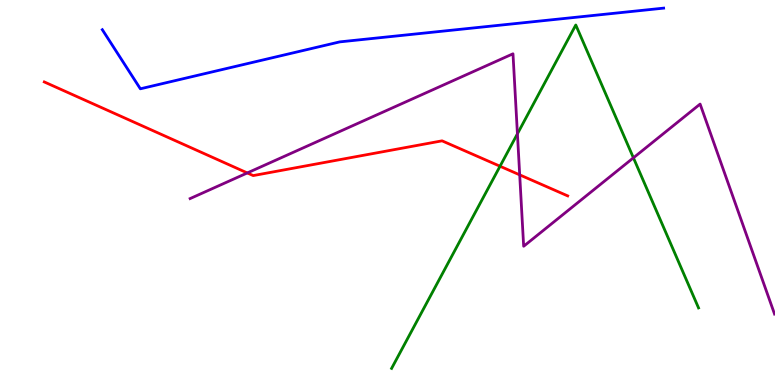[{'lines': ['blue', 'red'], 'intersections': []}, {'lines': ['green', 'red'], 'intersections': [{'x': 6.45, 'y': 5.68}]}, {'lines': ['purple', 'red'], 'intersections': [{'x': 3.19, 'y': 5.51}, {'x': 6.71, 'y': 5.46}]}, {'lines': ['blue', 'green'], 'intersections': []}, {'lines': ['blue', 'purple'], 'intersections': []}, {'lines': ['green', 'purple'], 'intersections': [{'x': 6.68, 'y': 6.52}, {'x': 8.17, 'y': 5.9}]}]